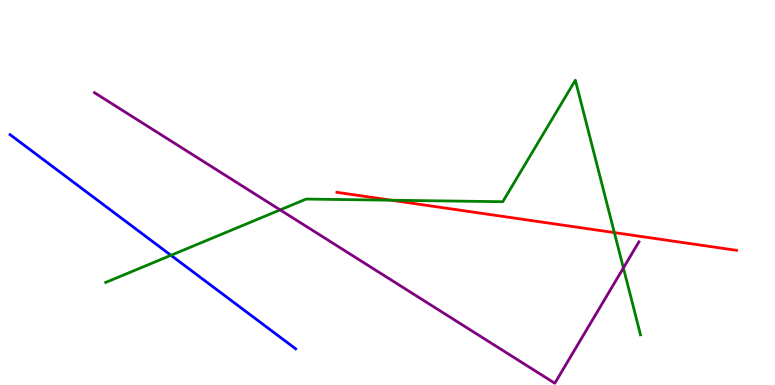[{'lines': ['blue', 'red'], 'intersections': []}, {'lines': ['green', 'red'], 'intersections': [{'x': 5.05, 'y': 4.8}, {'x': 7.93, 'y': 3.96}]}, {'lines': ['purple', 'red'], 'intersections': []}, {'lines': ['blue', 'green'], 'intersections': [{'x': 2.21, 'y': 3.37}]}, {'lines': ['blue', 'purple'], 'intersections': []}, {'lines': ['green', 'purple'], 'intersections': [{'x': 3.61, 'y': 4.55}, {'x': 8.04, 'y': 3.04}]}]